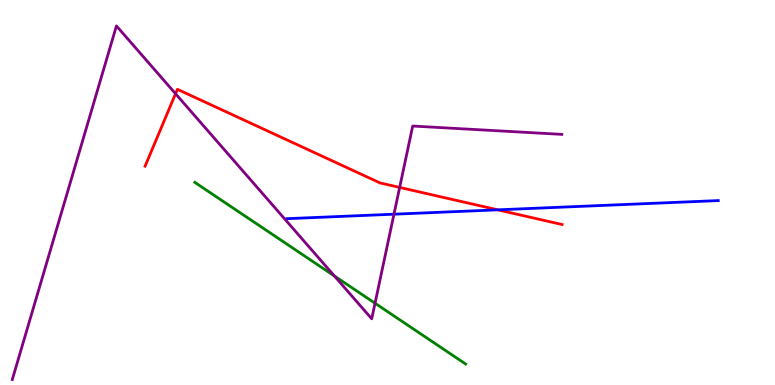[{'lines': ['blue', 'red'], 'intersections': [{'x': 6.42, 'y': 4.55}]}, {'lines': ['green', 'red'], 'intersections': []}, {'lines': ['purple', 'red'], 'intersections': [{'x': 2.27, 'y': 7.57}, {'x': 5.16, 'y': 5.13}]}, {'lines': ['blue', 'green'], 'intersections': []}, {'lines': ['blue', 'purple'], 'intersections': [{'x': 5.08, 'y': 4.44}]}, {'lines': ['green', 'purple'], 'intersections': [{'x': 4.31, 'y': 2.83}, {'x': 4.84, 'y': 2.12}]}]